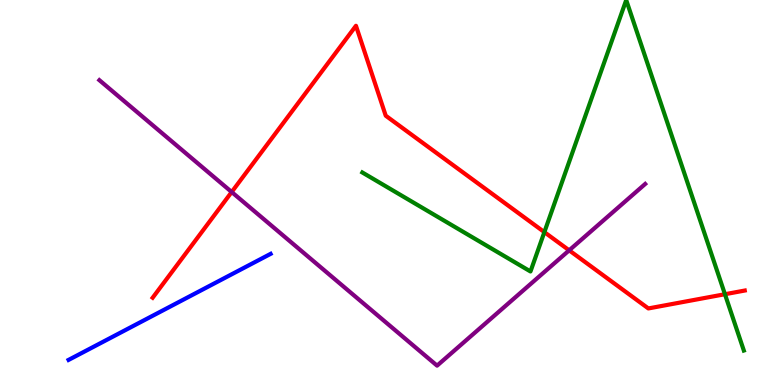[{'lines': ['blue', 'red'], 'intersections': []}, {'lines': ['green', 'red'], 'intersections': [{'x': 7.02, 'y': 3.97}, {'x': 9.35, 'y': 2.36}]}, {'lines': ['purple', 'red'], 'intersections': [{'x': 2.99, 'y': 5.01}, {'x': 7.34, 'y': 3.5}]}, {'lines': ['blue', 'green'], 'intersections': []}, {'lines': ['blue', 'purple'], 'intersections': []}, {'lines': ['green', 'purple'], 'intersections': []}]